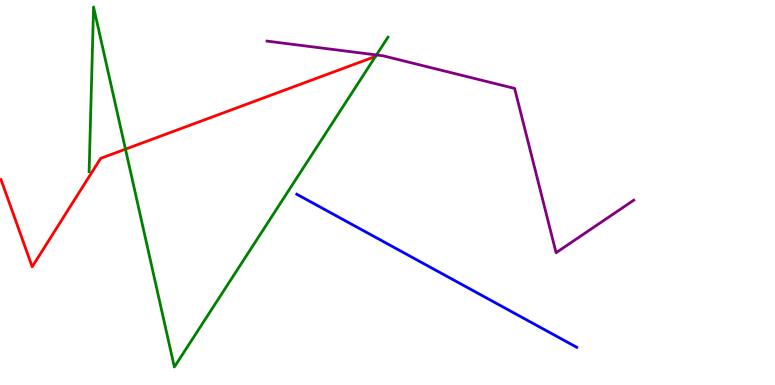[{'lines': ['blue', 'red'], 'intersections': []}, {'lines': ['green', 'red'], 'intersections': [{'x': 1.62, 'y': 6.13}]}, {'lines': ['purple', 'red'], 'intersections': []}, {'lines': ['blue', 'green'], 'intersections': []}, {'lines': ['blue', 'purple'], 'intersections': []}, {'lines': ['green', 'purple'], 'intersections': [{'x': 4.86, 'y': 8.57}]}]